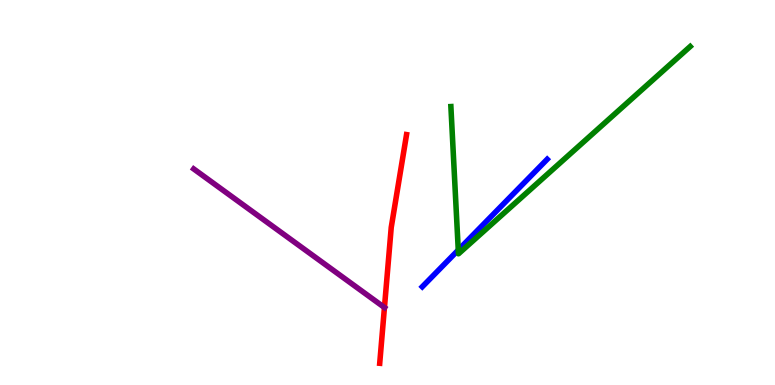[{'lines': ['blue', 'red'], 'intersections': []}, {'lines': ['green', 'red'], 'intersections': []}, {'lines': ['purple', 'red'], 'intersections': [{'x': 4.96, 'y': 2.01}]}, {'lines': ['blue', 'green'], 'intersections': [{'x': 5.91, 'y': 3.51}]}, {'lines': ['blue', 'purple'], 'intersections': []}, {'lines': ['green', 'purple'], 'intersections': []}]